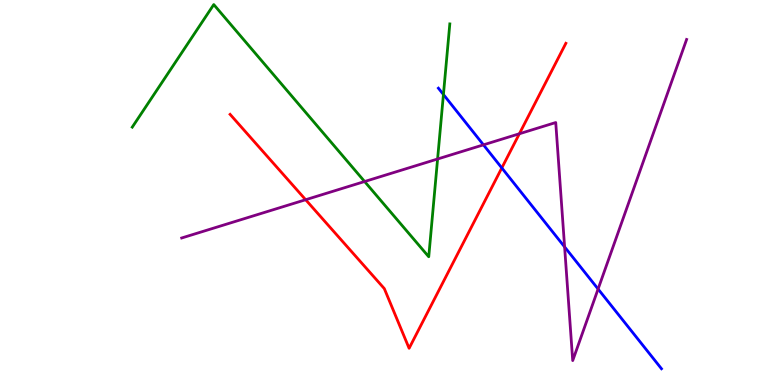[{'lines': ['blue', 'red'], 'intersections': [{'x': 6.47, 'y': 5.64}]}, {'lines': ['green', 'red'], 'intersections': []}, {'lines': ['purple', 'red'], 'intersections': [{'x': 3.94, 'y': 4.81}, {'x': 6.7, 'y': 6.53}]}, {'lines': ['blue', 'green'], 'intersections': [{'x': 5.72, 'y': 7.55}]}, {'lines': ['blue', 'purple'], 'intersections': [{'x': 6.24, 'y': 6.24}, {'x': 7.29, 'y': 3.59}, {'x': 7.72, 'y': 2.49}]}, {'lines': ['green', 'purple'], 'intersections': [{'x': 4.7, 'y': 5.29}, {'x': 5.65, 'y': 5.87}]}]